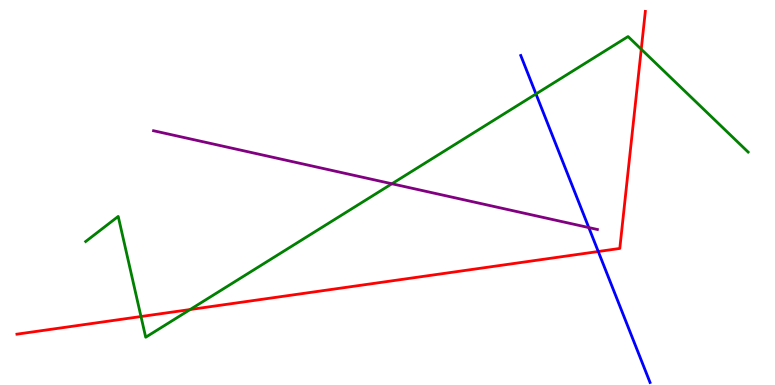[{'lines': ['blue', 'red'], 'intersections': [{'x': 7.72, 'y': 3.47}]}, {'lines': ['green', 'red'], 'intersections': [{'x': 1.82, 'y': 1.78}, {'x': 2.45, 'y': 1.96}, {'x': 8.27, 'y': 8.72}]}, {'lines': ['purple', 'red'], 'intersections': []}, {'lines': ['blue', 'green'], 'intersections': [{'x': 6.92, 'y': 7.56}]}, {'lines': ['blue', 'purple'], 'intersections': [{'x': 7.6, 'y': 4.09}]}, {'lines': ['green', 'purple'], 'intersections': [{'x': 5.06, 'y': 5.23}]}]